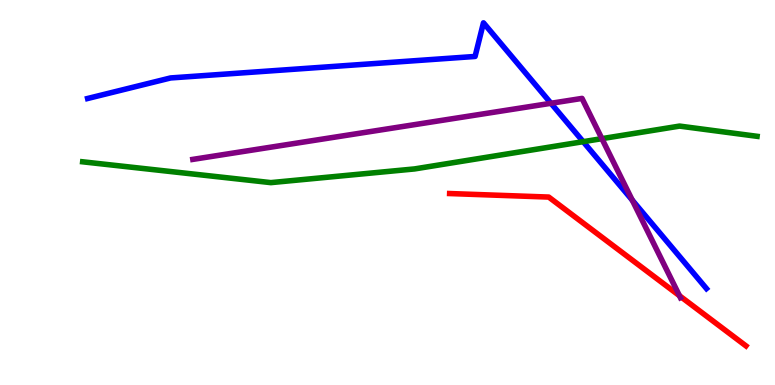[{'lines': ['blue', 'red'], 'intersections': []}, {'lines': ['green', 'red'], 'intersections': []}, {'lines': ['purple', 'red'], 'intersections': [{'x': 8.77, 'y': 2.32}]}, {'lines': ['blue', 'green'], 'intersections': [{'x': 7.53, 'y': 6.32}]}, {'lines': ['blue', 'purple'], 'intersections': [{'x': 7.11, 'y': 7.32}, {'x': 8.16, 'y': 4.8}]}, {'lines': ['green', 'purple'], 'intersections': [{'x': 7.77, 'y': 6.4}]}]